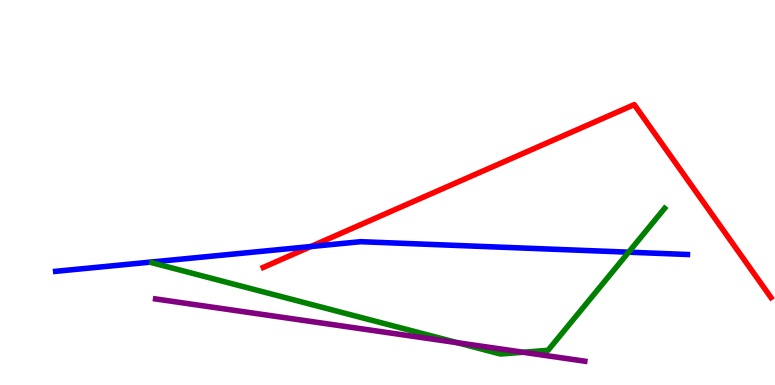[{'lines': ['blue', 'red'], 'intersections': [{'x': 4.01, 'y': 3.6}]}, {'lines': ['green', 'red'], 'intersections': []}, {'lines': ['purple', 'red'], 'intersections': []}, {'lines': ['blue', 'green'], 'intersections': [{'x': 8.11, 'y': 3.45}]}, {'lines': ['blue', 'purple'], 'intersections': []}, {'lines': ['green', 'purple'], 'intersections': [{'x': 5.9, 'y': 1.1}, {'x': 6.75, 'y': 0.851}]}]